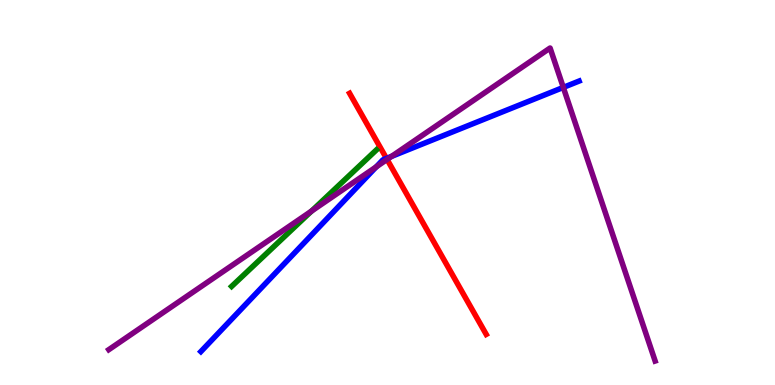[{'lines': ['blue', 'red'], 'intersections': [{'x': 4.99, 'y': 5.89}]}, {'lines': ['green', 'red'], 'intersections': []}, {'lines': ['purple', 'red'], 'intersections': [{'x': 4.99, 'y': 5.86}]}, {'lines': ['blue', 'green'], 'intersections': []}, {'lines': ['blue', 'purple'], 'intersections': [{'x': 4.85, 'y': 5.67}, {'x': 5.05, 'y': 5.94}, {'x': 7.27, 'y': 7.73}]}, {'lines': ['green', 'purple'], 'intersections': [{'x': 4.02, 'y': 4.52}]}]